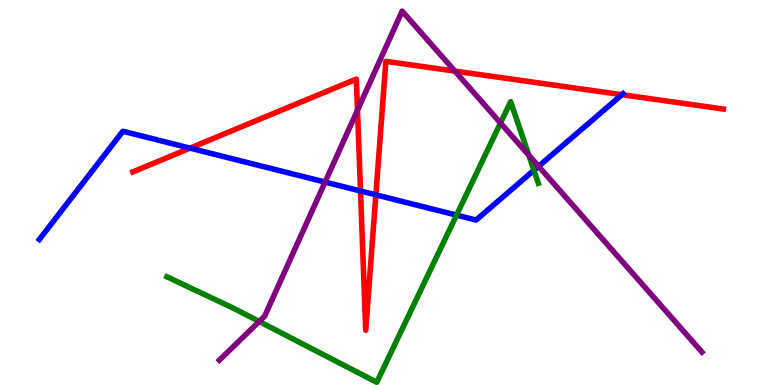[{'lines': ['blue', 'red'], 'intersections': [{'x': 2.45, 'y': 6.15}, {'x': 4.65, 'y': 5.04}, {'x': 4.85, 'y': 4.94}, {'x': 8.02, 'y': 7.54}]}, {'lines': ['green', 'red'], 'intersections': []}, {'lines': ['purple', 'red'], 'intersections': [{'x': 4.61, 'y': 7.14}, {'x': 5.87, 'y': 8.15}]}, {'lines': ['blue', 'green'], 'intersections': [{'x': 5.89, 'y': 4.41}, {'x': 6.89, 'y': 5.58}]}, {'lines': ['blue', 'purple'], 'intersections': [{'x': 4.19, 'y': 5.27}, {'x': 6.95, 'y': 5.68}]}, {'lines': ['green', 'purple'], 'intersections': [{'x': 3.34, 'y': 1.65}, {'x': 6.46, 'y': 6.81}, {'x': 6.82, 'y': 5.97}]}]